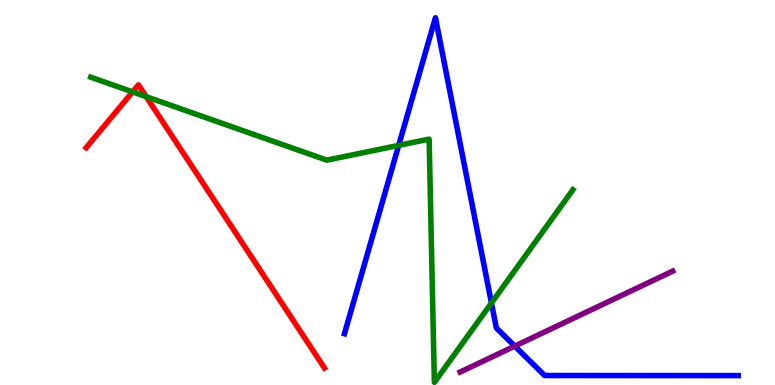[{'lines': ['blue', 'red'], 'intersections': []}, {'lines': ['green', 'red'], 'intersections': [{'x': 1.71, 'y': 7.61}, {'x': 1.89, 'y': 7.49}]}, {'lines': ['purple', 'red'], 'intersections': []}, {'lines': ['blue', 'green'], 'intersections': [{'x': 5.14, 'y': 6.22}, {'x': 6.34, 'y': 2.13}]}, {'lines': ['blue', 'purple'], 'intersections': [{'x': 6.64, 'y': 1.01}]}, {'lines': ['green', 'purple'], 'intersections': []}]